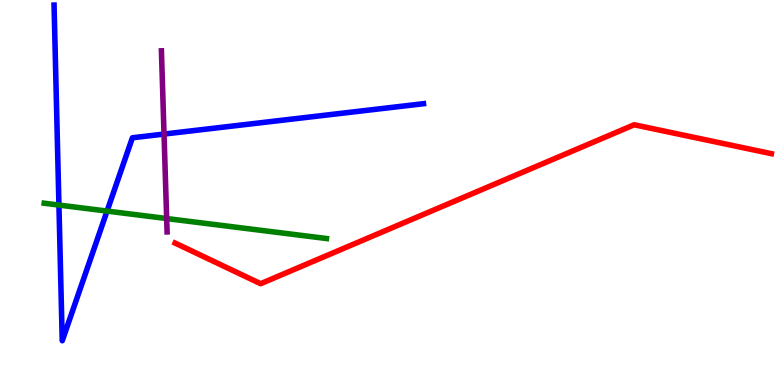[{'lines': ['blue', 'red'], 'intersections': []}, {'lines': ['green', 'red'], 'intersections': []}, {'lines': ['purple', 'red'], 'intersections': []}, {'lines': ['blue', 'green'], 'intersections': [{'x': 0.76, 'y': 4.67}, {'x': 1.38, 'y': 4.52}]}, {'lines': ['blue', 'purple'], 'intersections': [{'x': 2.12, 'y': 6.52}]}, {'lines': ['green', 'purple'], 'intersections': [{'x': 2.15, 'y': 4.32}]}]